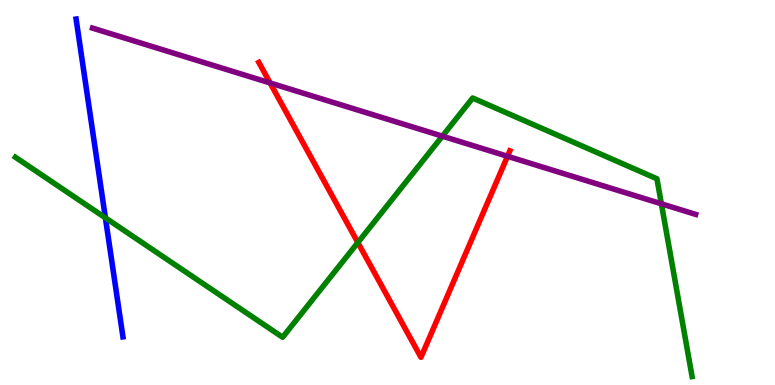[{'lines': ['blue', 'red'], 'intersections': []}, {'lines': ['green', 'red'], 'intersections': [{'x': 4.62, 'y': 3.7}]}, {'lines': ['purple', 'red'], 'intersections': [{'x': 3.49, 'y': 7.85}, {'x': 6.55, 'y': 5.94}]}, {'lines': ['blue', 'green'], 'intersections': [{'x': 1.36, 'y': 4.34}]}, {'lines': ['blue', 'purple'], 'intersections': []}, {'lines': ['green', 'purple'], 'intersections': [{'x': 5.71, 'y': 6.46}, {'x': 8.53, 'y': 4.71}]}]